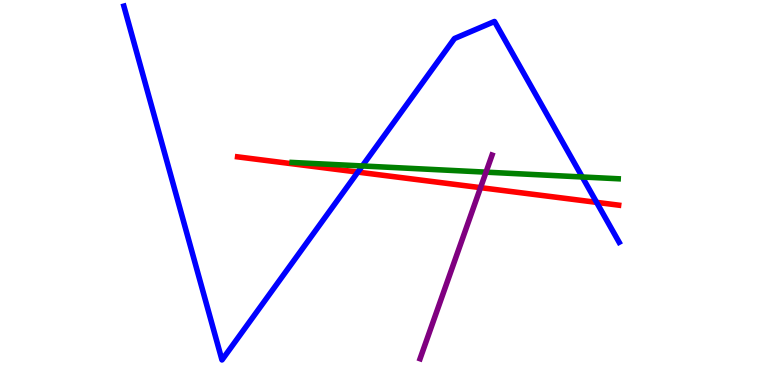[{'lines': ['blue', 'red'], 'intersections': [{'x': 4.62, 'y': 5.53}, {'x': 7.7, 'y': 4.74}]}, {'lines': ['green', 'red'], 'intersections': []}, {'lines': ['purple', 'red'], 'intersections': [{'x': 6.2, 'y': 5.13}]}, {'lines': ['blue', 'green'], 'intersections': [{'x': 4.67, 'y': 5.69}, {'x': 7.51, 'y': 5.4}]}, {'lines': ['blue', 'purple'], 'intersections': []}, {'lines': ['green', 'purple'], 'intersections': [{'x': 6.27, 'y': 5.53}]}]